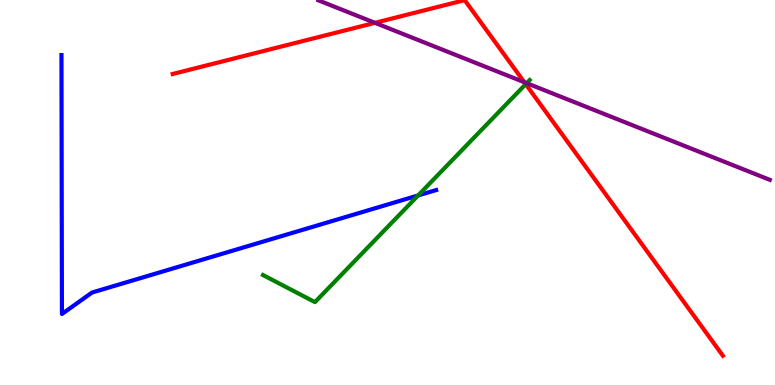[{'lines': ['blue', 'red'], 'intersections': []}, {'lines': ['green', 'red'], 'intersections': [{'x': 6.78, 'y': 7.81}]}, {'lines': ['purple', 'red'], 'intersections': [{'x': 4.84, 'y': 9.41}, {'x': 6.76, 'y': 7.86}]}, {'lines': ['blue', 'green'], 'intersections': [{'x': 5.4, 'y': 4.92}]}, {'lines': ['blue', 'purple'], 'intersections': []}, {'lines': ['green', 'purple'], 'intersections': [{'x': 6.8, 'y': 7.84}]}]